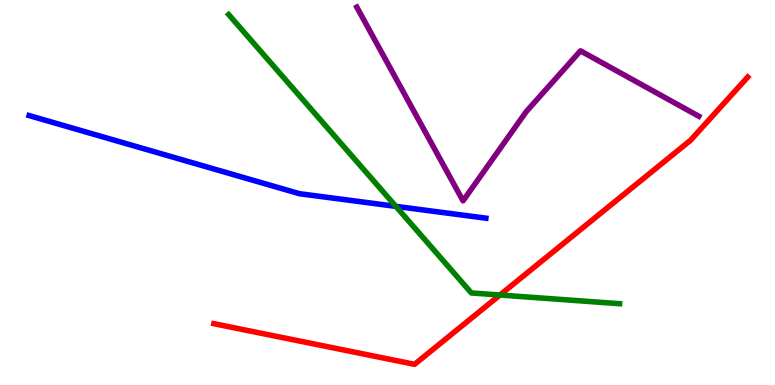[{'lines': ['blue', 'red'], 'intersections': []}, {'lines': ['green', 'red'], 'intersections': [{'x': 6.45, 'y': 2.34}]}, {'lines': ['purple', 'red'], 'intersections': []}, {'lines': ['blue', 'green'], 'intersections': [{'x': 5.11, 'y': 4.64}]}, {'lines': ['blue', 'purple'], 'intersections': []}, {'lines': ['green', 'purple'], 'intersections': []}]